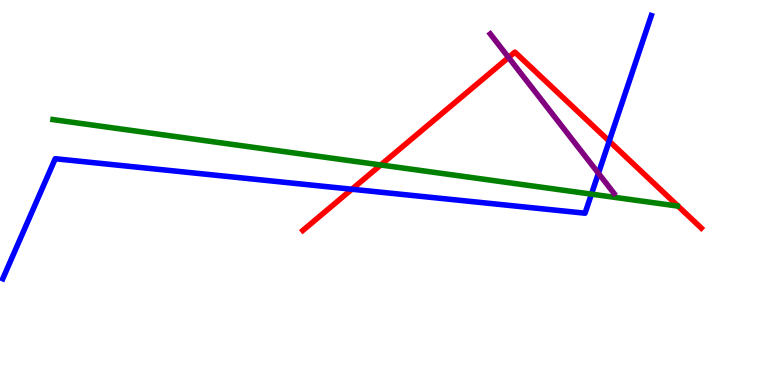[{'lines': ['blue', 'red'], 'intersections': [{'x': 4.54, 'y': 5.08}, {'x': 7.86, 'y': 6.33}]}, {'lines': ['green', 'red'], 'intersections': [{'x': 4.91, 'y': 5.72}]}, {'lines': ['purple', 'red'], 'intersections': [{'x': 6.56, 'y': 8.51}]}, {'lines': ['blue', 'green'], 'intersections': [{'x': 7.63, 'y': 4.96}]}, {'lines': ['blue', 'purple'], 'intersections': [{'x': 7.72, 'y': 5.5}]}, {'lines': ['green', 'purple'], 'intersections': []}]